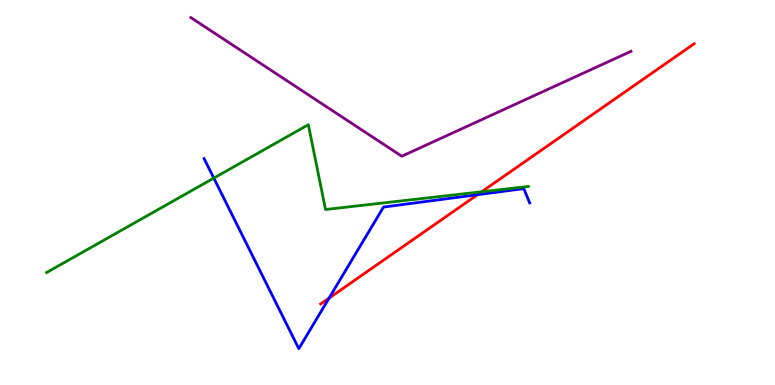[{'lines': ['blue', 'red'], 'intersections': [{'x': 4.25, 'y': 2.26}, {'x': 6.16, 'y': 4.94}]}, {'lines': ['green', 'red'], 'intersections': [{'x': 6.22, 'y': 5.02}]}, {'lines': ['purple', 'red'], 'intersections': []}, {'lines': ['blue', 'green'], 'intersections': [{'x': 2.76, 'y': 5.37}]}, {'lines': ['blue', 'purple'], 'intersections': []}, {'lines': ['green', 'purple'], 'intersections': []}]